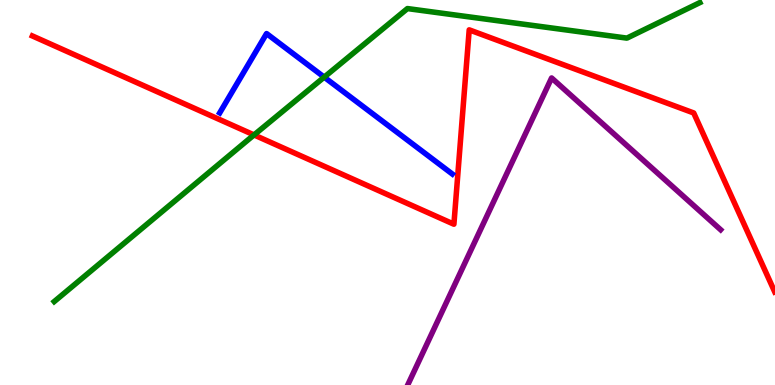[{'lines': ['blue', 'red'], 'intersections': []}, {'lines': ['green', 'red'], 'intersections': [{'x': 3.28, 'y': 6.5}]}, {'lines': ['purple', 'red'], 'intersections': []}, {'lines': ['blue', 'green'], 'intersections': [{'x': 4.18, 'y': 8.0}]}, {'lines': ['blue', 'purple'], 'intersections': []}, {'lines': ['green', 'purple'], 'intersections': []}]